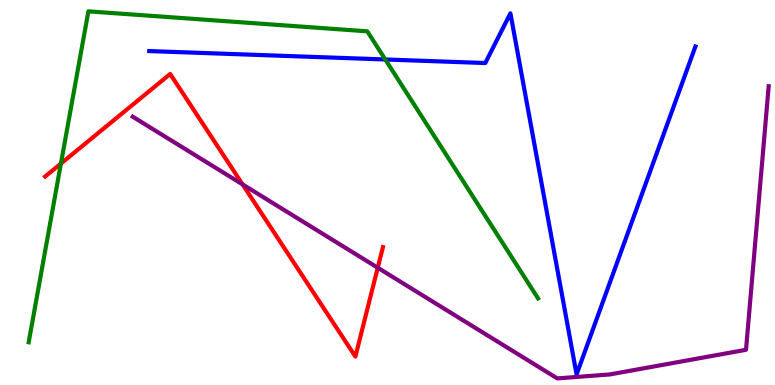[{'lines': ['blue', 'red'], 'intersections': []}, {'lines': ['green', 'red'], 'intersections': [{'x': 0.786, 'y': 5.75}]}, {'lines': ['purple', 'red'], 'intersections': [{'x': 3.13, 'y': 5.21}, {'x': 4.87, 'y': 3.05}]}, {'lines': ['blue', 'green'], 'intersections': [{'x': 4.97, 'y': 8.46}]}, {'lines': ['blue', 'purple'], 'intersections': []}, {'lines': ['green', 'purple'], 'intersections': []}]